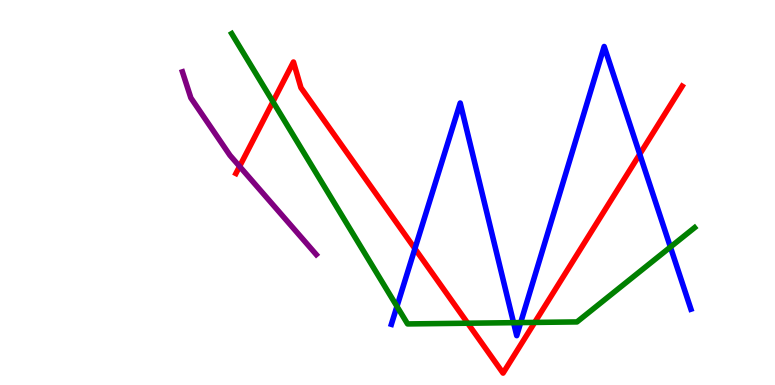[{'lines': ['blue', 'red'], 'intersections': [{'x': 5.35, 'y': 3.54}, {'x': 8.25, 'y': 6.0}]}, {'lines': ['green', 'red'], 'intersections': [{'x': 3.52, 'y': 7.36}, {'x': 6.04, 'y': 1.6}, {'x': 6.9, 'y': 1.63}]}, {'lines': ['purple', 'red'], 'intersections': [{'x': 3.09, 'y': 5.68}]}, {'lines': ['blue', 'green'], 'intersections': [{'x': 5.12, 'y': 2.04}, {'x': 6.63, 'y': 1.62}, {'x': 6.72, 'y': 1.62}, {'x': 8.65, 'y': 3.58}]}, {'lines': ['blue', 'purple'], 'intersections': []}, {'lines': ['green', 'purple'], 'intersections': []}]